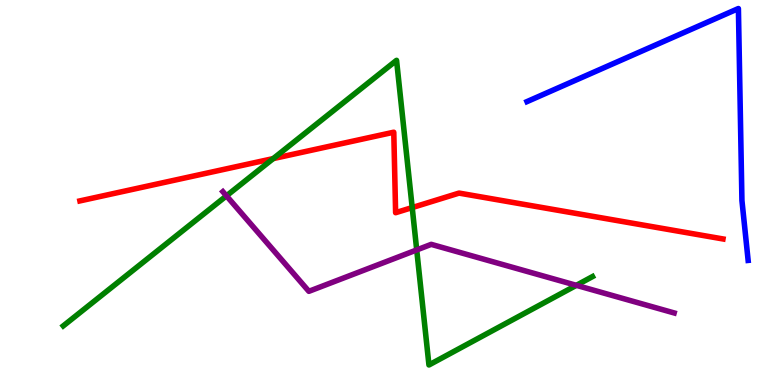[{'lines': ['blue', 'red'], 'intersections': []}, {'lines': ['green', 'red'], 'intersections': [{'x': 3.53, 'y': 5.88}, {'x': 5.32, 'y': 4.61}]}, {'lines': ['purple', 'red'], 'intersections': []}, {'lines': ['blue', 'green'], 'intersections': []}, {'lines': ['blue', 'purple'], 'intersections': []}, {'lines': ['green', 'purple'], 'intersections': [{'x': 2.92, 'y': 4.91}, {'x': 5.38, 'y': 3.51}, {'x': 7.44, 'y': 2.59}]}]